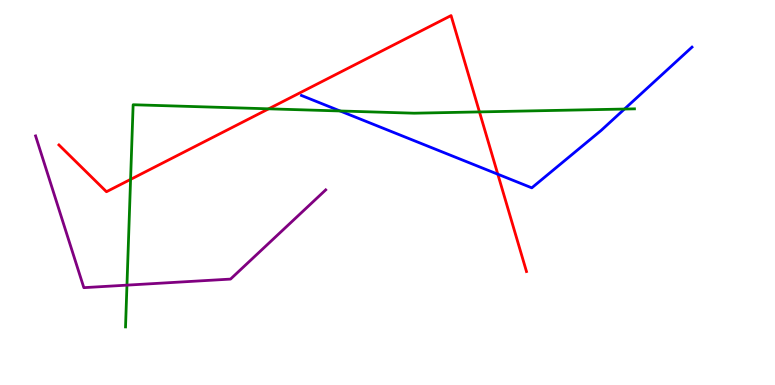[{'lines': ['blue', 'red'], 'intersections': [{'x': 6.42, 'y': 5.48}]}, {'lines': ['green', 'red'], 'intersections': [{'x': 1.68, 'y': 5.34}, {'x': 3.47, 'y': 7.17}, {'x': 6.19, 'y': 7.09}]}, {'lines': ['purple', 'red'], 'intersections': []}, {'lines': ['blue', 'green'], 'intersections': [{'x': 4.39, 'y': 7.12}, {'x': 8.06, 'y': 7.17}]}, {'lines': ['blue', 'purple'], 'intersections': []}, {'lines': ['green', 'purple'], 'intersections': [{'x': 1.64, 'y': 2.59}]}]